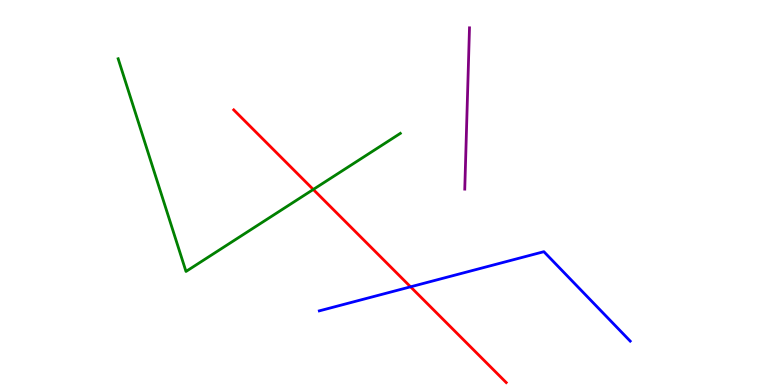[{'lines': ['blue', 'red'], 'intersections': [{'x': 5.3, 'y': 2.55}]}, {'lines': ['green', 'red'], 'intersections': [{'x': 4.04, 'y': 5.08}]}, {'lines': ['purple', 'red'], 'intersections': []}, {'lines': ['blue', 'green'], 'intersections': []}, {'lines': ['blue', 'purple'], 'intersections': []}, {'lines': ['green', 'purple'], 'intersections': []}]